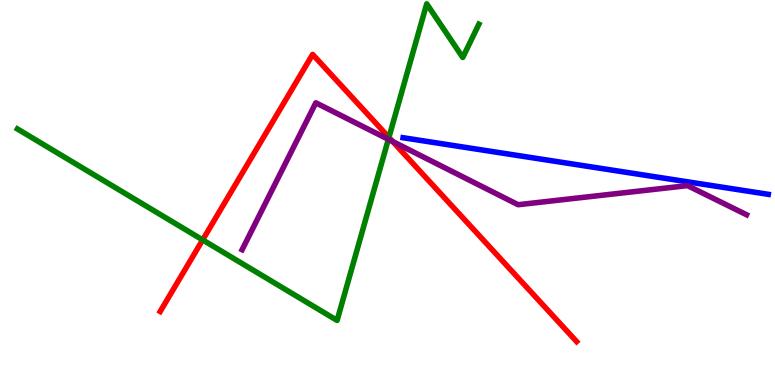[{'lines': ['blue', 'red'], 'intersections': []}, {'lines': ['green', 'red'], 'intersections': [{'x': 2.61, 'y': 3.77}, {'x': 5.02, 'y': 6.43}]}, {'lines': ['purple', 'red'], 'intersections': [{'x': 5.07, 'y': 6.32}]}, {'lines': ['blue', 'green'], 'intersections': []}, {'lines': ['blue', 'purple'], 'intersections': []}, {'lines': ['green', 'purple'], 'intersections': [{'x': 5.01, 'y': 6.38}]}]